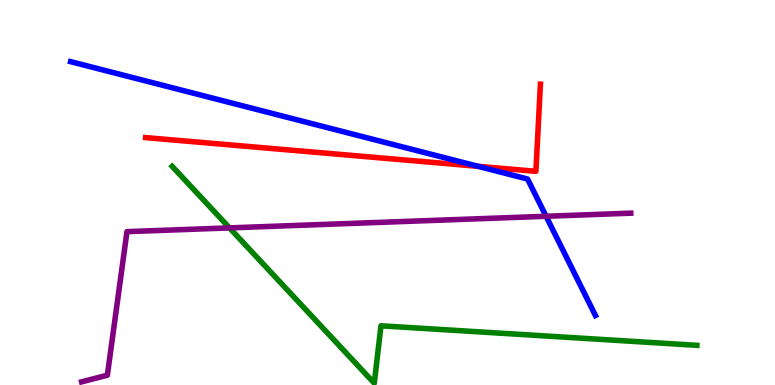[{'lines': ['blue', 'red'], 'intersections': [{'x': 6.17, 'y': 5.68}]}, {'lines': ['green', 'red'], 'intersections': []}, {'lines': ['purple', 'red'], 'intersections': []}, {'lines': ['blue', 'green'], 'intersections': []}, {'lines': ['blue', 'purple'], 'intersections': [{'x': 7.05, 'y': 4.38}]}, {'lines': ['green', 'purple'], 'intersections': [{'x': 2.96, 'y': 4.08}]}]